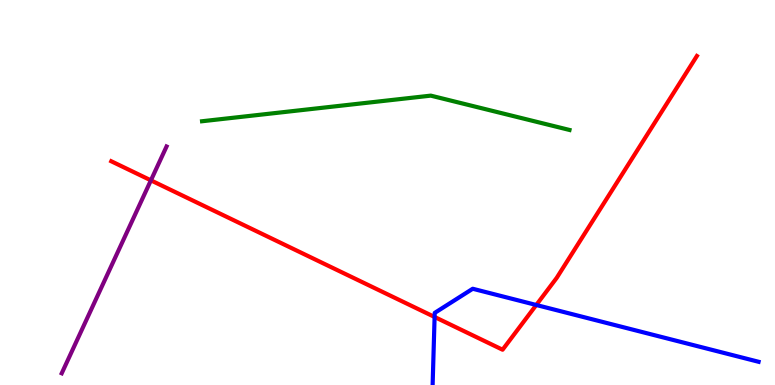[{'lines': ['blue', 'red'], 'intersections': [{'x': 5.61, 'y': 1.77}, {'x': 6.92, 'y': 2.08}]}, {'lines': ['green', 'red'], 'intersections': []}, {'lines': ['purple', 'red'], 'intersections': [{'x': 1.95, 'y': 5.32}]}, {'lines': ['blue', 'green'], 'intersections': []}, {'lines': ['blue', 'purple'], 'intersections': []}, {'lines': ['green', 'purple'], 'intersections': []}]